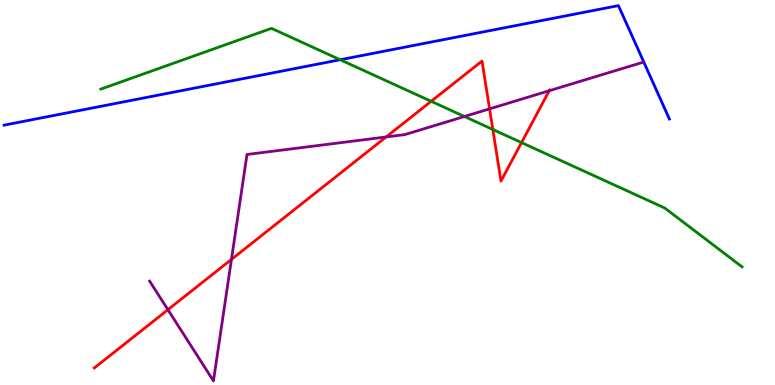[{'lines': ['blue', 'red'], 'intersections': []}, {'lines': ['green', 'red'], 'intersections': [{'x': 5.56, 'y': 7.37}, {'x': 6.36, 'y': 6.64}, {'x': 6.73, 'y': 6.3}]}, {'lines': ['purple', 'red'], 'intersections': [{'x': 2.17, 'y': 1.96}, {'x': 2.99, 'y': 3.26}, {'x': 4.98, 'y': 6.44}, {'x': 6.32, 'y': 7.17}, {'x': 7.09, 'y': 7.64}]}, {'lines': ['blue', 'green'], 'intersections': [{'x': 4.39, 'y': 8.45}]}, {'lines': ['blue', 'purple'], 'intersections': []}, {'lines': ['green', 'purple'], 'intersections': [{'x': 5.99, 'y': 6.97}]}]